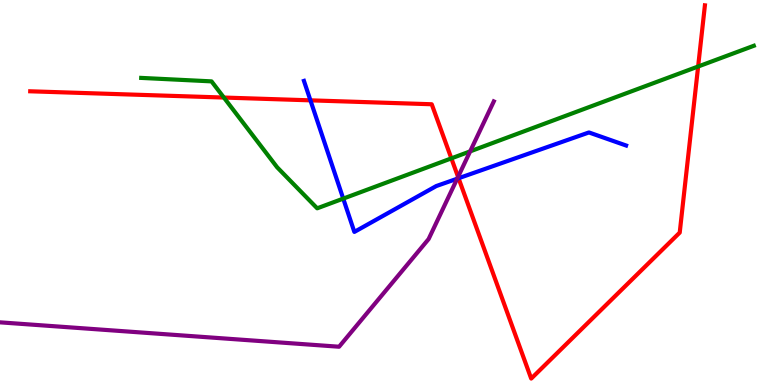[{'lines': ['blue', 'red'], 'intersections': [{'x': 4.01, 'y': 7.39}, {'x': 5.92, 'y': 5.37}]}, {'lines': ['green', 'red'], 'intersections': [{'x': 2.89, 'y': 7.47}, {'x': 5.82, 'y': 5.89}, {'x': 9.01, 'y': 8.27}]}, {'lines': ['purple', 'red'], 'intersections': [{'x': 5.91, 'y': 5.41}]}, {'lines': ['blue', 'green'], 'intersections': [{'x': 4.43, 'y': 4.84}]}, {'lines': ['blue', 'purple'], 'intersections': [{'x': 5.9, 'y': 5.36}]}, {'lines': ['green', 'purple'], 'intersections': [{'x': 6.07, 'y': 6.07}]}]